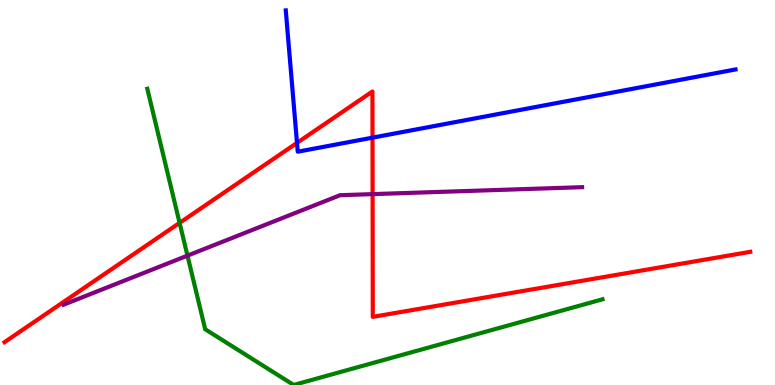[{'lines': ['blue', 'red'], 'intersections': [{'x': 3.83, 'y': 6.29}, {'x': 4.81, 'y': 6.42}]}, {'lines': ['green', 'red'], 'intersections': [{'x': 2.32, 'y': 4.21}]}, {'lines': ['purple', 'red'], 'intersections': [{'x': 4.81, 'y': 4.96}]}, {'lines': ['blue', 'green'], 'intersections': []}, {'lines': ['blue', 'purple'], 'intersections': []}, {'lines': ['green', 'purple'], 'intersections': [{'x': 2.42, 'y': 3.36}]}]